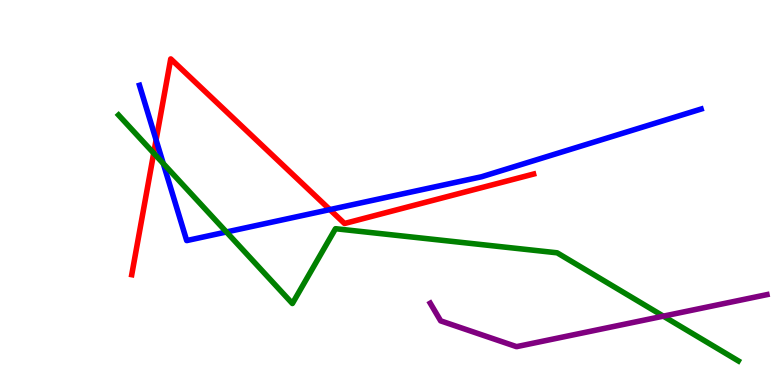[{'lines': ['blue', 'red'], 'intersections': [{'x': 2.01, 'y': 6.37}, {'x': 4.26, 'y': 4.56}]}, {'lines': ['green', 'red'], 'intersections': [{'x': 1.98, 'y': 6.02}]}, {'lines': ['purple', 'red'], 'intersections': []}, {'lines': ['blue', 'green'], 'intersections': [{'x': 2.11, 'y': 5.75}, {'x': 2.92, 'y': 3.97}]}, {'lines': ['blue', 'purple'], 'intersections': []}, {'lines': ['green', 'purple'], 'intersections': [{'x': 8.56, 'y': 1.79}]}]